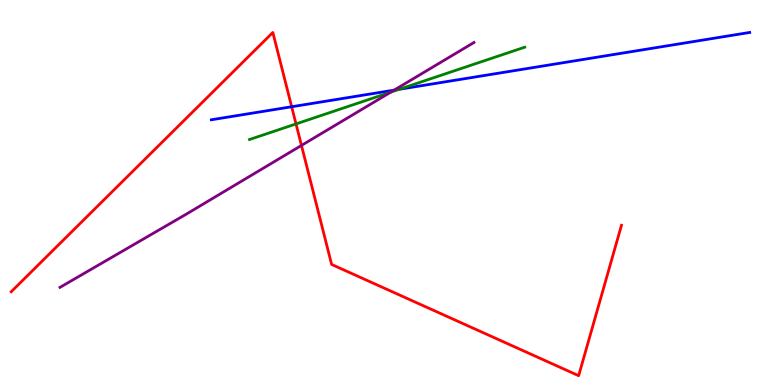[{'lines': ['blue', 'red'], 'intersections': [{'x': 3.76, 'y': 7.23}]}, {'lines': ['green', 'red'], 'intersections': [{'x': 3.82, 'y': 6.78}]}, {'lines': ['purple', 'red'], 'intersections': [{'x': 3.89, 'y': 6.22}]}, {'lines': ['blue', 'green'], 'intersections': [{'x': 5.15, 'y': 7.68}]}, {'lines': ['blue', 'purple'], 'intersections': [{'x': 5.09, 'y': 7.66}]}, {'lines': ['green', 'purple'], 'intersections': [{'x': 5.04, 'y': 7.61}]}]